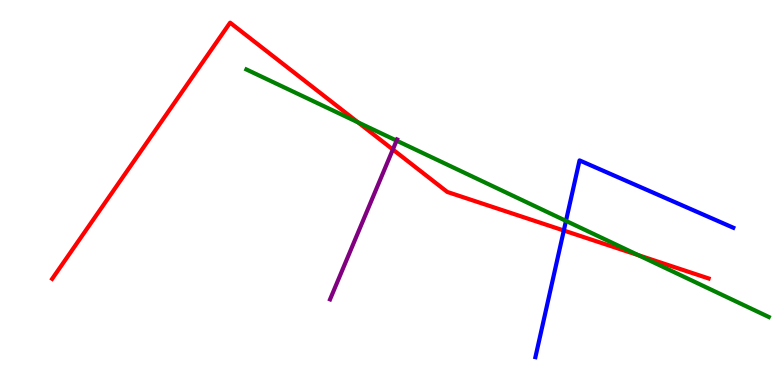[{'lines': ['blue', 'red'], 'intersections': [{'x': 7.27, 'y': 4.01}]}, {'lines': ['green', 'red'], 'intersections': [{'x': 4.62, 'y': 6.82}, {'x': 8.24, 'y': 3.37}]}, {'lines': ['purple', 'red'], 'intersections': [{'x': 5.07, 'y': 6.12}]}, {'lines': ['blue', 'green'], 'intersections': [{'x': 7.3, 'y': 4.26}]}, {'lines': ['blue', 'purple'], 'intersections': []}, {'lines': ['green', 'purple'], 'intersections': [{'x': 5.12, 'y': 6.35}]}]